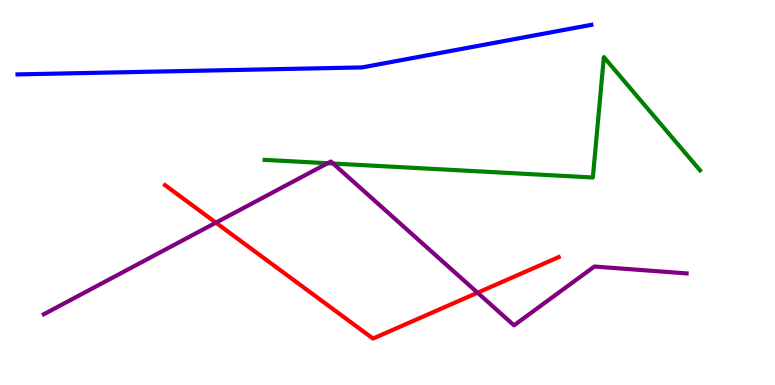[{'lines': ['blue', 'red'], 'intersections': []}, {'lines': ['green', 'red'], 'intersections': []}, {'lines': ['purple', 'red'], 'intersections': [{'x': 2.79, 'y': 4.22}, {'x': 6.16, 'y': 2.4}]}, {'lines': ['blue', 'green'], 'intersections': []}, {'lines': ['blue', 'purple'], 'intersections': []}, {'lines': ['green', 'purple'], 'intersections': [{'x': 4.23, 'y': 5.76}, {'x': 4.3, 'y': 5.75}]}]